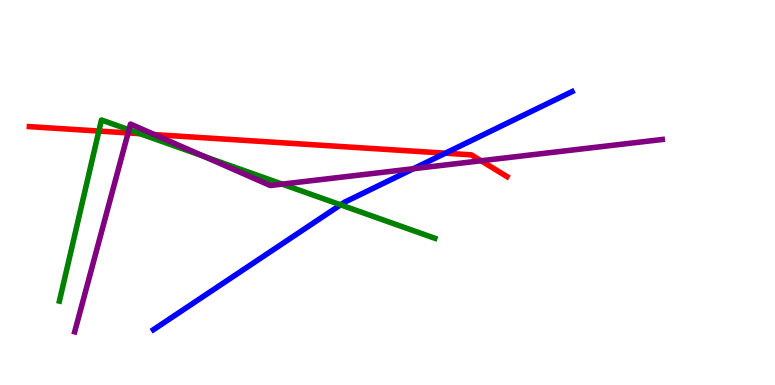[{'lines': ['blue', 'red'], 'intersections': [{'x': 5.75, 'y': 6.02}]}, {'lines': ['green', 'red'], 'intersections': [{'x': 1.28, 'y': 6.6}, {'x': 1.81, 'y': 6.53}]}, {'lines': ['purple', 'red'], 'intersections': [{'x': 1.65, 'y': 6.55}, {'x': 1.99, 'y': 6.5}, {'x': 6.21, 'y': 5.82}]}, {'lines': ['blue', 'green'], 'intersections': [{'x': 4.39, 'y': 4.68}]}, {'lines': ['blue', 'purple'], 'intersections': [{'x': 5.34, 'y': 5.62}]}, {'lines': ['green', 'purple'], 'intersections': [{'x': 1.66, 'y': 6.63}, {'x': 2.63, 'y': 5.94}, {'x': 3.64, 'y': 5.22}]}]